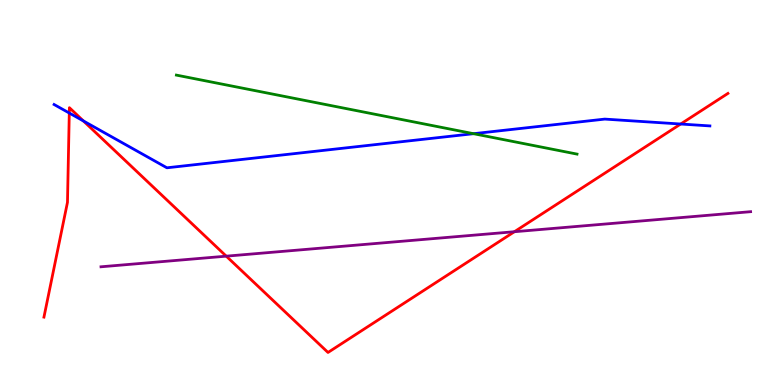[{'lines': ['blue', 'red'], 'intersections': [{'x': 0.894, 'y': 7.06}, {'x': 1.08, 'y': 6.86}, {'x': 8.78, 'y': 6.78}]}, {'lines': ['green', 'red'], 'intersections': []}, {'lines': ['purple', 'red'], 'intersections': [{'x': 2.92, 'y': 3.35}, {'x': 6.64, 'y': 3.98}]}, {'lines': ['blue', 'green'], 'intersections': [{'x': 6.11, 'y': 6.53}]}, {'lines': ['blue', 'purple'], 'intersections': []}, {'lines': ['green', 'purple'], 'intersections': []}]